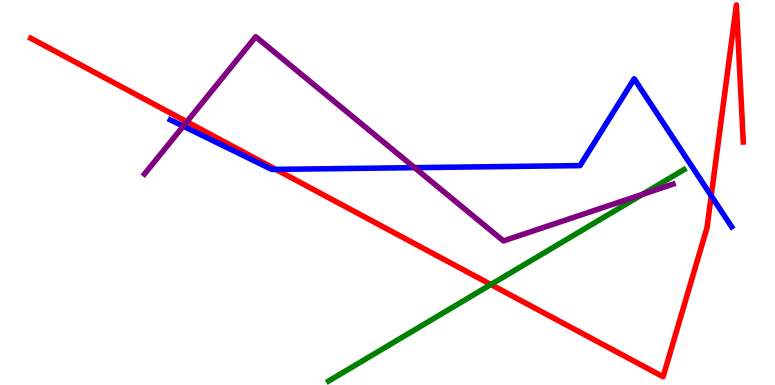[{'lines': ['blue', 'red'], 'intersections': [{'x': 3.56, 'y': 5.6}, {'x': 9.18, 'y': 4.91}]}, {'lines': ['green', 'red'], 'intersections': [{'x': 6.33, 'y': 2.61}]}, {'lines': ['purple', 'red'], 'intersections': [{'x': 2.41, 'y': 6.84}]}, {'lines': ['blue', 'green'], 'intersections': []}, {'lines': ['blue', 'purple'], 'intersections': [{'x': 2.36, 'y': 6.72}, {'x': 5.35, 'y': 5.65}]}, {'lines': ['green', 'purple'], 'intersections': [{'x': 8.29, 'y': 4.95}]}]